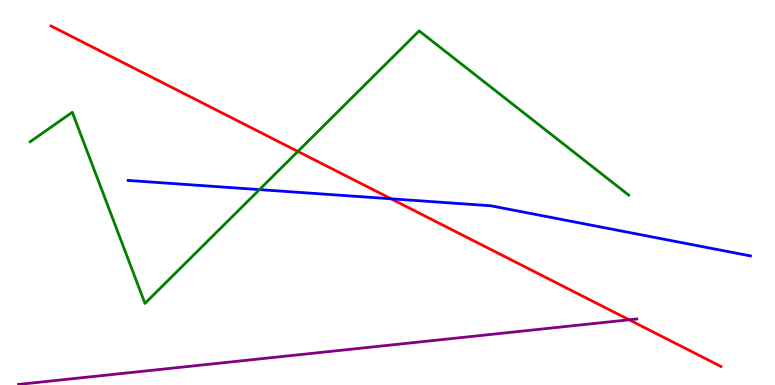[{'lines': ['blue', 'red'], 'intersections': [{'x': 5.05, 'y': 4.84}]}, {'lines': ['green', 'red'], 'intersections': [{'x': 3.84, 'y': 6.07}]}, {'lines': ['purple', 'red'], 'intersections': [{'x': 8.12, 'y': 1.69}]}, {'lines': ['blue', 'green'], 'intersections': [{'x': 3.35, 'y': 5.08}]}, {'lines': ['blue', 'purple'], 'intersections': []}, {'lines': ['green', 'purple'], 'intersections': []}]